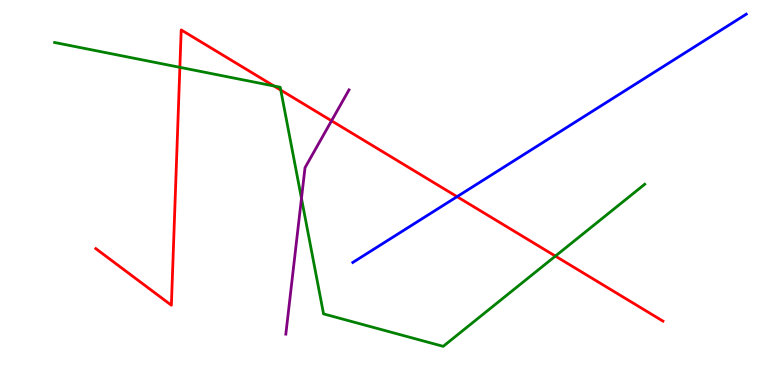[{'lines': ['blue', 'red'], 'intersections': [{'x': 5.9, 'y': 4.89}]}, {'lines': ['green', 'red'], 'intersections': [{'x': 2.32, 'y': 8.25}, {'x': 3.53, 'y': 7.77}, {'x': 3.62, 'y': 7.66}, {'x': 7.17, 'y': 3.35}]}, {'lines': ['purple', 'red'], 'intersections': [{'x': 4.28, 'y': 6.86}]}, {'lines': ['blue', 'green'], 'intersections': []}, {'lines': ['blue', 'purple'], 'intersections': []}, {'lines': ['green', 'purple'], 'intersections': [{'x': 3.89, 'y': 4.85}]}]